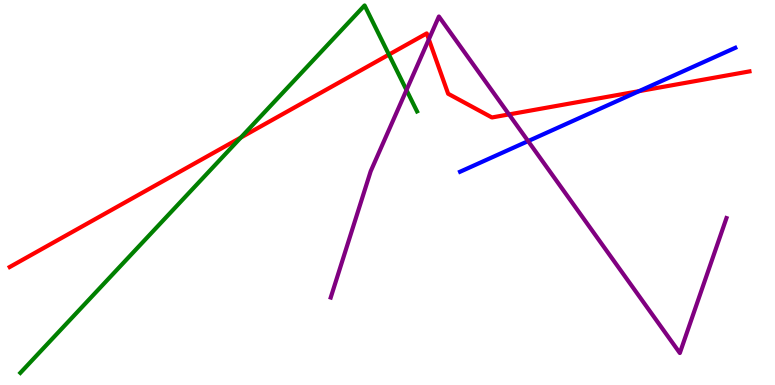[{'lines': ['blue', 'red'], 'intersections': [{'x': 8.25, 'y': 7.63}]}, {'lines': ['green', 'red'], 'intersections': [{'x': 3.11, 'y': 6.43}, {'x': 5.02, 'y': 8.58}]}, {'lines': ['purple', 'red'], 'intersections': [{'x': 5.53, 'y': 8.98}, {'x': 6.57, 'y': 7.03}]}, {'lines': ['blue', 'green'], 'intersections': []}, {'lines': ['blue', 'purple'], 'intersections': [{'x': 6.81, 'y': 6.33}]}, {'lines': ['green', 'purple'], 'intersections': [{'x': 5.24, 'y': 7.66}]}]